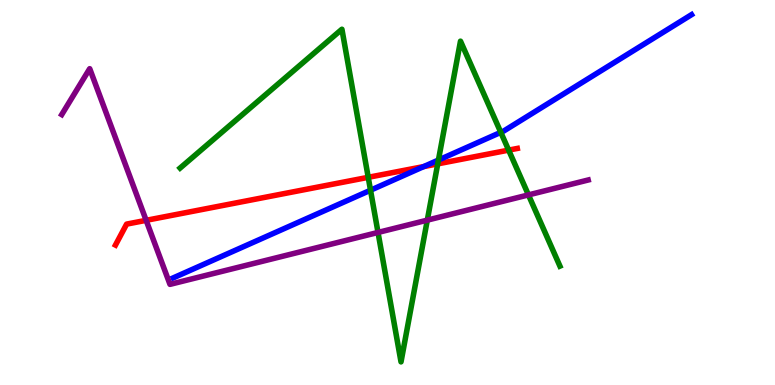[{'lines': ['blue', 'red'], 'intersections': [{'x': 5.47, 'y': 5.67}]}, {'lines': ['green', 'red'], 'intersections': [{'x': 4.75, 'y': 5.39}, {'x': 5.65, 'y': 5.74}, {'x': 6.56, 'y': 6.1}]}, {'lines': ['purple', 'red'], 'intersections': [{'x': 1.89, 'y': 4.28}]}, {'lines': ['blue', 'green'], 'intersections': [{'x': 4.78, 'y': 5.06}, {'x': 5.66, 'y': 5.84}, {'x': 6.46, 'y': 6.56}]}, {'lines': ['blue', 'purple'], 'intersections': []}, {'lines': ['green', 'purple'], 'intersections': [{'x': 4.88, 'y': 3.96}, {'x': 5.51, 'y': 4.28}, {'x': 6.82, 'y': 4.94}]}]